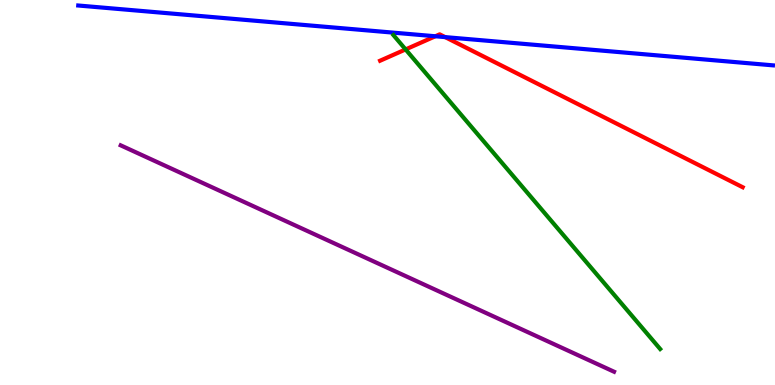[{'lines': ['blue', 'red'], 'intersections': [{'x': 5.62, 'y': 9.06}, {'x': 5.74, 'y': 9.04}]}, {'lines': ['green', 'red'], 'intersections': [{'x': 5.23, 'y': 8.72}]}, {'lines': ['purple', 'red'], 'intersections': []}, {'lines': ['blue', 'green'], 'intersections': []}, {'lines': ['blue', 'purple'], 'intersections': []}, {'lines': ['green', 'purple'], 'intersections': []}]